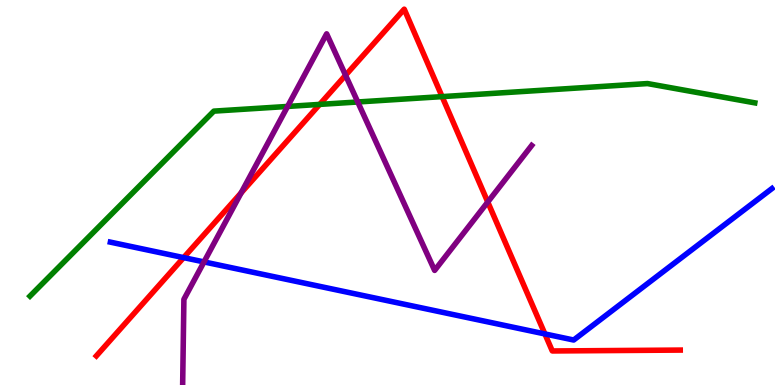[{'lines': ['blue', 'red'], 'intersections': [{'x': 2.37, 'y': 3.31}, {'x': 7.03, 'y': 1.33}]}, {'lines': ['green', 'red'], 'intersections': [{'x': 4.12, 'y': 7.29}, {'x': 5.7, 'y': 7.49}]}, {'lines': ['purple', 'red'], 'intersections': [{'x': 3.11, 'y': 4.99}, {'x': 4.46, 'y': 8.05}, {'x': 6.29, 'y': 4.75}]}, {'lines': ['blue', 'green'], 'intersections': []}, {'lines': ['blue', 'purple'], 'intersections': [{'x': 2.63, 'y': 3.2}]}, {'lines': ['green', 'purple'], 'intersections': [{'x': 3.71, 'y': 7.24}, {'x': 4.62, 'y': 7.35}]}]